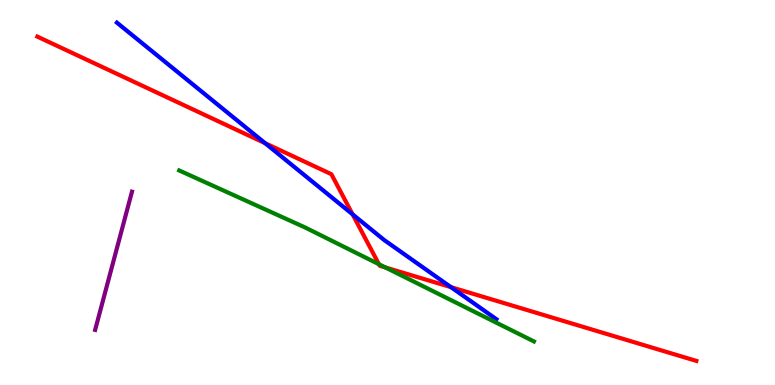[{'lines': ['blue', 'red'], 'intersections': [{'x': 3.42, 'y': 6.28}, {'x': 4.55, 'y': 4.43}, {'x': 5.82, 'y': 2.54}]}, {'lines': ['green', 'red'], 'intersections': [{'x': 4.89, 'y': 3.14}, {'x': 4.97, 'y': 3.05}]}, {'lines': ['purple', 'red'], 'intersections': []}, {'lines': ['blue', 'green'], 'intersections': []}, {'lines': ['blue', 'purple'], 'intersections': []}, {'lines': ['green', 'purple'], 'intersections': []}]